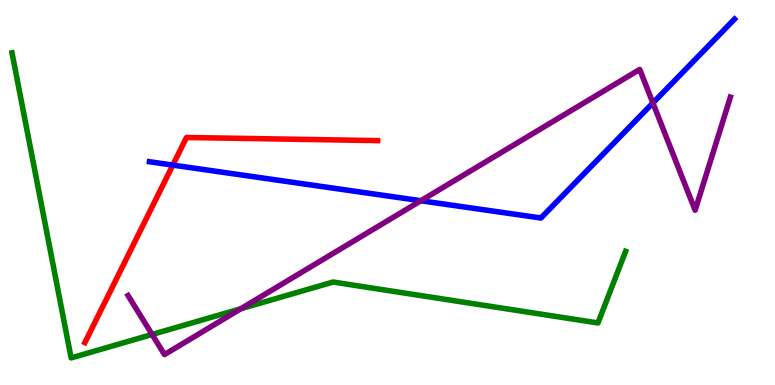[{'lines': ['blue', 'red'], 'intersections': [{'x': 2.23, 'y': 5.71}]}, {'lines': ['green', 'red'], 'intersections': []}, {'lines': ['purple', 'red'], 'intersections': []}, {'lines': ['blue', 'green'], 'intersections': []}, {'lines': ['blue', 'purple'], 'intersections': [{'x': 5.43, 'y': 4.79}, {'x': 8.42, 'y': 7.33}]}, {'lines': ['green', 'purple'], 'intersections': [{'x': 1.96, 'y': 1.31}, {'x': 3.11, 'y': 1.98}]}]